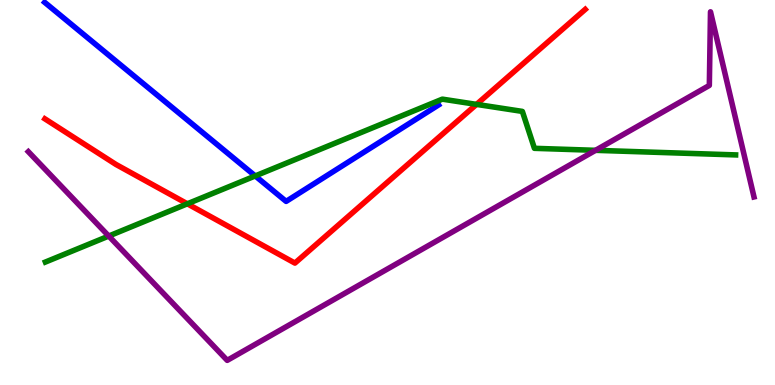[{'lines': ['blue', 'red'], 'intersections': []}, {'lines': ['green', 'red'], 'intersections': [{'x': 2.42, 'y': 4.71}, {'x': 6.15, 'y': 7.29}]}, {'lines': ['purple', 'red'], 'intersections': []}, {'lines': ['blue', 'green'], 'intersections': [{'x': 3.29, 'y': 5.43}]}, {'lines': ['blue', 'purple'], 'intersections': []}, {'lines': ['green', 'purple'], 'intersections': [{'x': 1.4, 'y': 3.87}, {'x': 7.68, 'y': 6.1}]}]